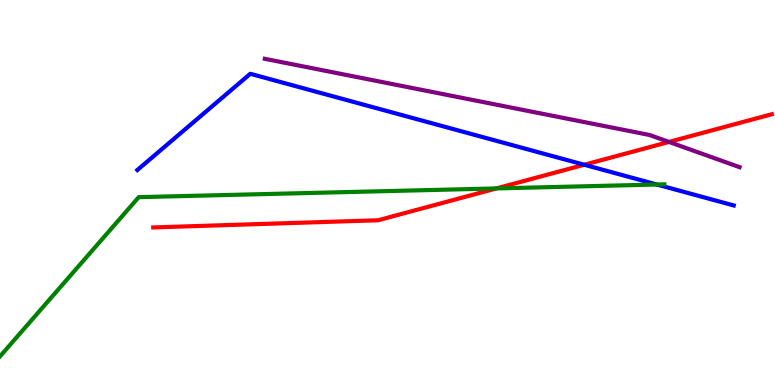[{'lines': ['blue', 'red'], 'intersections': [{'x': 7.54, 'y': 5.72}]}, {'lines': ['green', 'red'], 'intersections': [{'x': 6.4, 'y': 5.11}]}, {'lines': ['purple', 'red'], 'intersections': [{'x': 8.63, 'y': 6.31}]}, {'lines': ['blue', 'green'], 'intersections': [{'x': 8.48, 'y': 5.21}]}, {'lines': ['blue', 'purple'], 'intersections': []}, {'lines': ['green', 'purple'], 'intersections': []}]